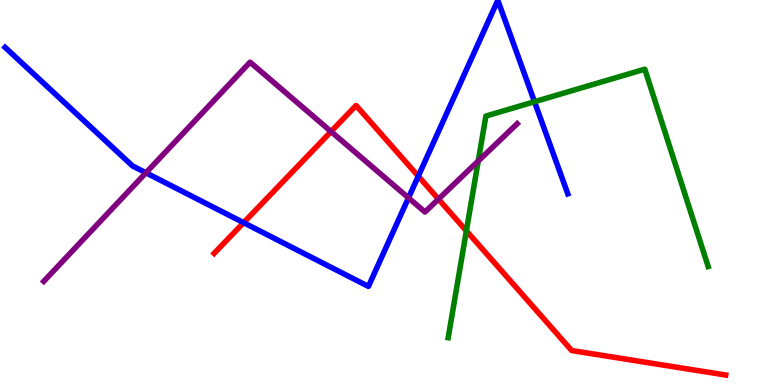[{'lines': ['blue', 'red'], 'intersections': [{'x': 3.14, 'y': 4.22}, {'x': 5.4, 'y': 5.42}]}, {'lines': ['green', 'red'], 'intersections': [{'x': 6.02, 'y': 4.0}]}, {'lines': ['purple', 'red'], 'intersections': [{'x': 4.27, 'y': 6.58}, {'x': 5.66, 'y': 4.83}]}, {'lines': ['blue', 'green'], 'intersections': [{'x': 6.9, 'y': 7.36}]}, {'lines': ['blue', 'purple'], 'intersections': [{'x': 1.88, 'y': 5.51}, {'x': 5.27, 'y': 4.86}]}, {'lines': ['green', 'purple'], 'intersections': [{'x': 6.17, 'y': 5.82}]}]